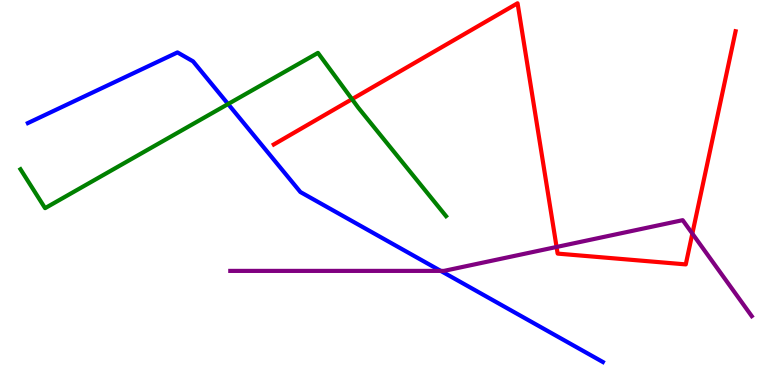[{'lines': ['blue', 'red'], 'intersections': []}, {'lines': ['green', 'red'], 'intersections': [{'x': 4.54, 'y': 7.42}]}, {'lines': ['purple', 'red'], 'intersections': [{'x': 7.18, 'y': 3.59}, {'x': 8.93, 'y': 3.93}]}, {'lines': ['blue', 'green'], 'intersections': [{'x': 2.94, 'y': 7.3}]}, {'lines': ['blue', 'purple'], 'intersections': [{'x': 5.69, 'y': 2.96}]}, {'lines': ['green', 'purple'], 'intersections': []}]